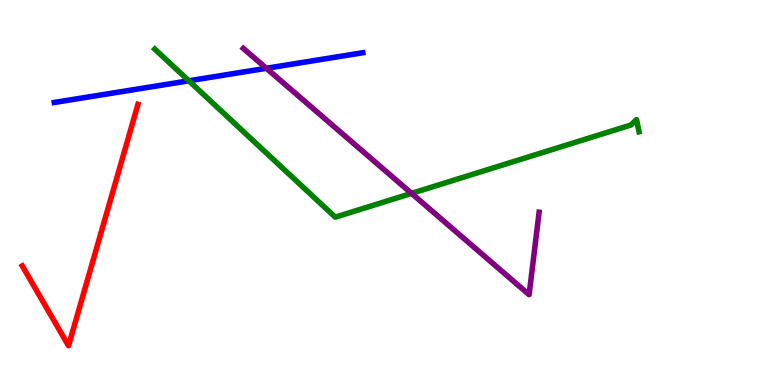[{'lines': ['blue', 'red'], 'intersections': []}, {'lines': ['green', 'red'], 'intersections': []}, {'lines': ['purple', 'red'], 'intersections': []}, {'lines': ['blue', 'green'], 'intersections': [{'x': 2.44, 'y': 7.9}]}, {'lines': ['blue', 'purple'], 'intersections': [{'x': 3.44, 'y': 8.23}]}, {'lines': ['green', 'purple'], 'intersections': [{'x': 5.31, 'y': 4.98}]}]